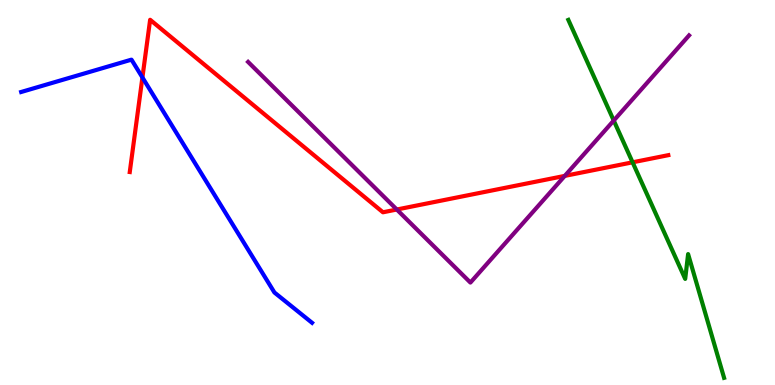[{'lines': ['blue', 'red'], 'intersections': [{'x': 1.84, 'y': 7.99}]}, {'lines': ['green', 'red'], 'intersections': [{'x': 8.16, 'y': 5.78}]}, {'lines': ['purple', 'red'], 'intersections': [{'x': 5.12, 'y': 4.56}, {'x': 7.29, 'y': 5.43}]}, {'lines': ['blue', 'green'], 'intersections': []}, {'lines': ['blue', 'purple'], 'intersections': []}, {'lines': ['green', 'purple'], 'intersections': [{'x': 7.92, 'y': 6.87}]}]